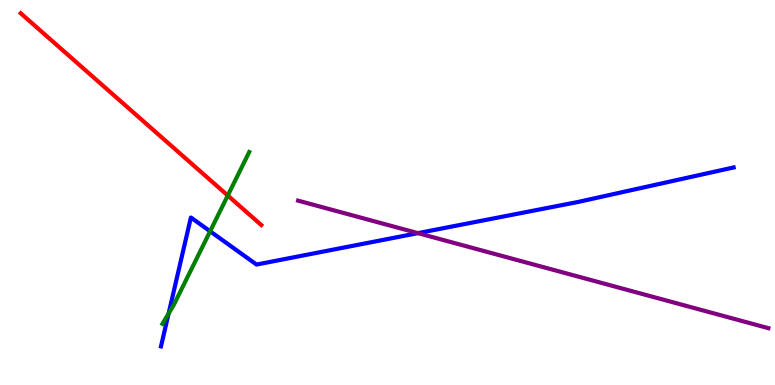[{'lines': ['blue', 'red'], 'intersections': []}, {'lines': ['green', 'red'], 'intersections': [{'x': 2.94, 'y': 4.92}]}, {'lines': ['purple', 'red'], 'intersections': []}, {'lines': ['blue', 'green'], 'intersections': [{'x': 2.18, 'y': 1.86}, {'x': 2.71, 'y': 3.99}]}, {'lines': ['blue', 'purple'], 'intersections': [{'x': 5.39, 'y': 3.94}]}, {'lines': ['green', 'purple'], 'intersections': []}]